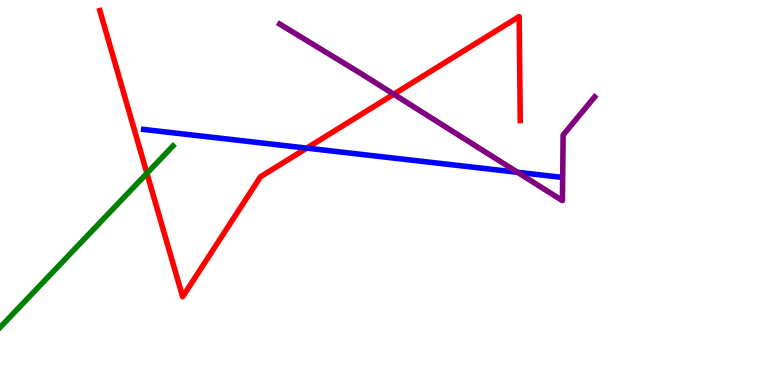[{'lines': ['blue', 'red'], 'intersections': [{'x': 3.96, 'y': 6.15}]}, {'lines': ['green', 'red'], 'intersections': [{'x': 1.9, 'y': 5.5}]}, {'lines': ['purple', 'red'], 'intersections': [{'x': 5.08, 'y': 7.55}]}, {'lines': ['blue', 'green'], 'intersections': []}, {'lines': ['blue', 'purple'], 'intersections': [{'x': 6.68, 'y': 5.53}]}, {'lines': ['green', 'purple'], 'intersections': []}]